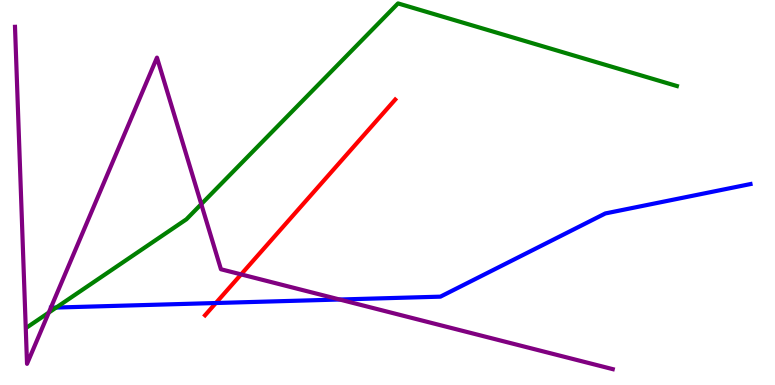[{'lines': ['blue', 'red'], 'intersections': [{'x': 2.79, 'y': 2.13}]}, {'lines': ['green', 'red'], 'intersections': []}, {'lines': ['purple', 'red'], 'intersections': [{'x': 3.11, 'y': 2.87}]}, {'lines': ['blue', 'green'], 'intersections': [{'x': 0.725, 'y': 2.01}]}, {'lines': ['blue', 'purple'], 'intersections': [{'x': 4.38, 'y': 2.22}]}, {'lines': ['green', 'purple'], 'intersections': [{'x': 0.629, 'y': 1.88}, {'x': 2.6, 'y': 4.7}]}]